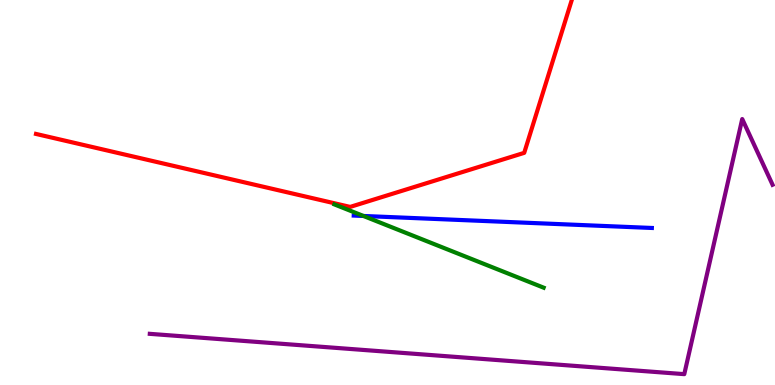[{'lines': ['blue', 'red'], 'intersections': []}, {'lines': ['green', 'red'], 'intersections': []}, {'lines': ['purple', 'red'], 'intersections': []}, {'lines': ['blue', 'green'], 'intersections': [{'x': 4.69, 'y': 4.39}]}, {'lines': ['blue', 'purple'], 'intersections': []}, {'lines': ['green', 'purple'], 'intersections': []}]